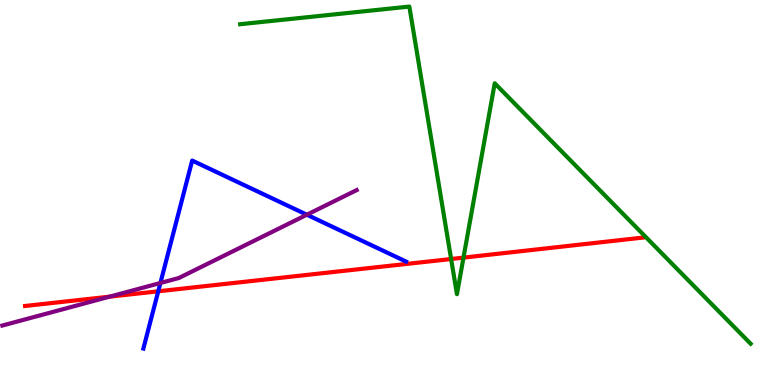[{'lines': ['blue', 'red'], 'intersections': [{'x': 2.04, 'y': 2.43}]}, {'lines': ['green', 'red'], 'intersections': [{'x': 5.82, 'y': 3.27}, {'x': 5.98, 'y': 3.31}]}, {'lines': ['purple', 'red'], 'intersections': [{'x': 1.41, 'y': 2.29}]}, {'lines': ['blue', 'green'], 'intersections': []}, {'lines': ['blue', 'purple'], 'intersections': [{'x': 2.07, 'y': 2.65}, {'x': 3.96, 'y': 4.42}]}, {'lines': ['green', 'purple'], 'intersections': []}]